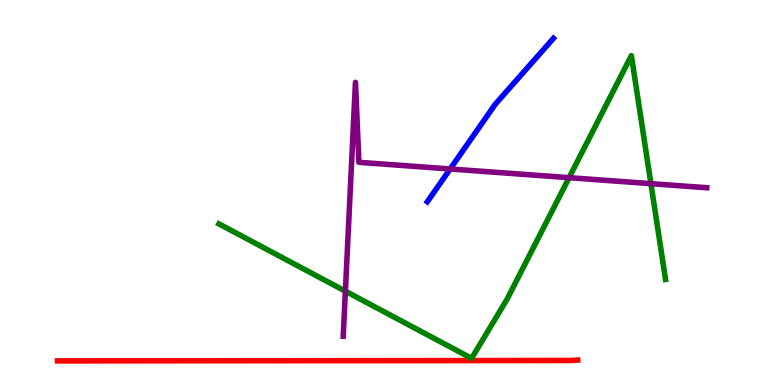[{'lines': ['blue', 'red'], 'intersections': []}, {'lines': ['green', 'red'], 'intersections': []}, {'lines': ['purple', 'red'], 'intersections': []}, {'lines': ['blue', 'green'], 'intersections': []}, {'lines': ['blue', 'purple'], 'intersections': [{'x': 5.81, 'y': 5.61}]}, {'lines': ['green', 'purple'], 'intersections': [{'x': 4.46, 'y': 2.44}, {'x': 7.34, 'y': 5.39}, {'x': 8.4, 'y': 5.23}]}]